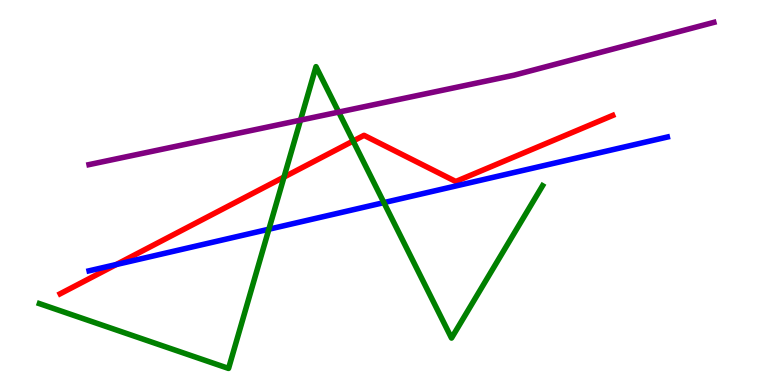[{'lines': ['blue', 'red'], 'intersections': [{'x': 1.5, 'y': 3.13}]}, {'lines': ['green', 'red'], 'intersections': [{'x': 3.66, 'y': 5.4}, {'x': 4.56, 'y': 6.34}]}, {'lines': ['purple', 'red'], 'intersections': []}, {'lines': ['blue', 'green'], 'intersections': [{'x': 3.47, 'y': 4.05}, {'x': 4.95, 'y': 4.74}]}, {'lines': ['blue', 'purple'], 'intersections': []}, {'lines': ['green', 'purple'], 'intersections': [{'x': 3.88, 'y': 6.88}, {'x': 4.37, 'y': 7.09}]}]